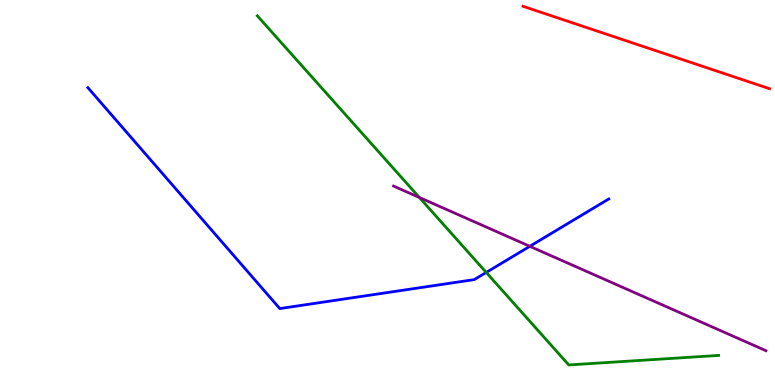[{'lines': ['blue', 'red'], 'intersections': []}, {'lines': ['green', 'red'], 'intersections': []}, {'lines': ['purple', 'red'], 'intersections': []}, {'lines': ['blue', 'green'], 'intersections': [{'x': 6.27, 'y': 2.92}]}, {'lines': ['blue', 'purple'], 'intersections': [{'x': 6.84, 'y': 3.6}]}, {'lines': ['green', 'purple'], 'intersections': [{'x': 5.41, 'y': 4.87}]}]